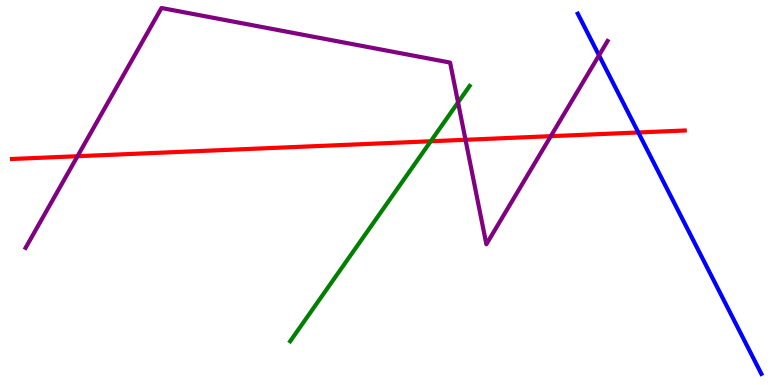[{'lines': ['blue', 'red'], 'intersections': [{'x': 8.24, 'y': 6.56}]}, {'lines': ['green', 'red'], 'intersections': [{'x': 5.56, 'y': 6.33}]}, {'lines': ['purple', 'red'], 'intersections': [{'x': 1.0, 'y': 5.94}, {'x': 6.01, 'y': 6.37}, {'x': 7.11, 'y': 6.46}]}, {'lines': ['blue', 'green'], 'intersections': []}, {'lines': ['blue', 'purple'], 'intersections': [{'x': 7.73, 'y': 8.56}]}, {'lines': ['green', 'purple'], 'intersections': [{'x': 5.91, 'y': 7.34}]}]